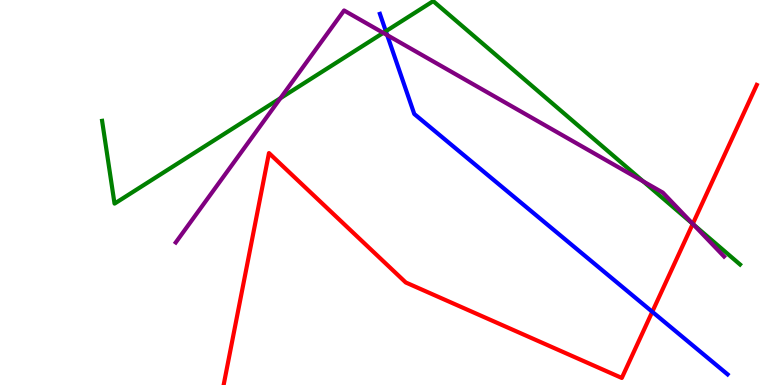[{'lines': ['blue', 'red'], 'intersections': [{'x': 8.42, 'y': 1.9}]}, {'lines': ['green', 'red'], 'intersections': [{'x': 8.94, 'y': 4.18}]}, {'lines': ['purple', 'red'], 'intersections': [{'x': 8.94, 'y': 4.19}]}, {'lines': ['blue', 'green'], 'intersections': [{'x': 4.98, 'y': 9.19}]}, {'lines': ['blue', 'purple'], 'intersections': [{'x': 5.0, 'y': 9.09}]}, {'lines': ['green', 'purple'], 'intersections': [{'x': 3.62, 'y': 7.45}, {'x': 4.95, 'y': 9.15}, {'x': 8.3, 'y': 5.29}, {'x': 8.94, 'y': 4.18}]}]